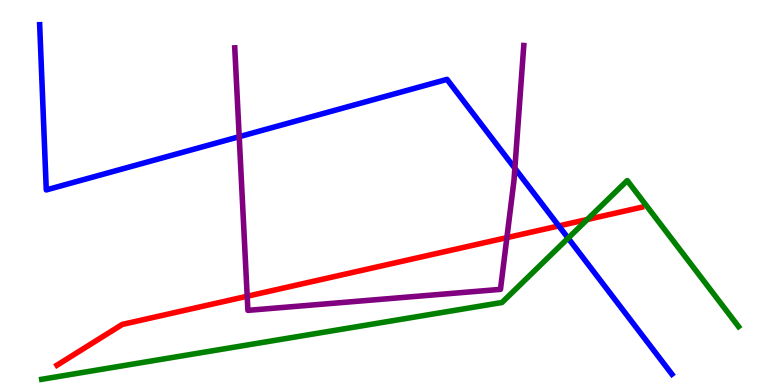[{'lines': ['blue', 'red'], 'intersections': [{'x': 7.21, 'y': 4.13}]}, {'lines': ['green', 'red'], 'intersections': [{'x': 7.58, 'y': 4.3}]}, {'lines': ['purple', 'red'], 'intersections': [{'x': 3.19, 'y': 2.31}, {'x': 6.54, 'y': 3.83}]}, {'lines': ['blue', 'green'], 'intersections': [{'x': 7.33, 'y': 3.81}]}, {'lines': ['blue', 'purple'], 'intersections': [{'x': 3.09, 'y': 6.45}, {'x': 6.64, 'y': 5.63}]}, {'lines': ['green', 'purple'], 'intersections': []}]